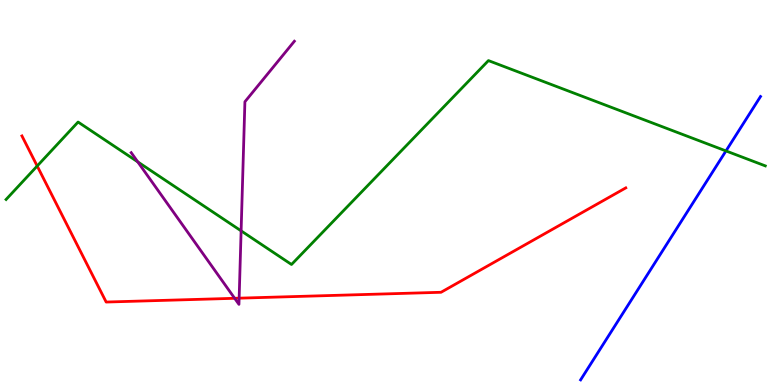[{'lines': ['blue', 'red'], 'intersections': []}, {'lines': ['green', 'red'], 'intersections': [{'x': 0.48, 'y': 5.69}]}, {'lines': ['purple', 'red'], 'intersections': [{'x': 3.03, 'y': 2.25}, {'x': 3.09, 'y': 2.26}]}, {'lines': ['blue', 'green'], 'intersections': [{'x': 9.37, 'y': 6.08}]}, {'lines': ['blue', 'purple'], 'intersections': []}, {'lines': ['green', 'purple'], 'intersections': [{'x': 1.78, 'y': 5.8}, {'x': 3.11, 'y': 4.0}]}]